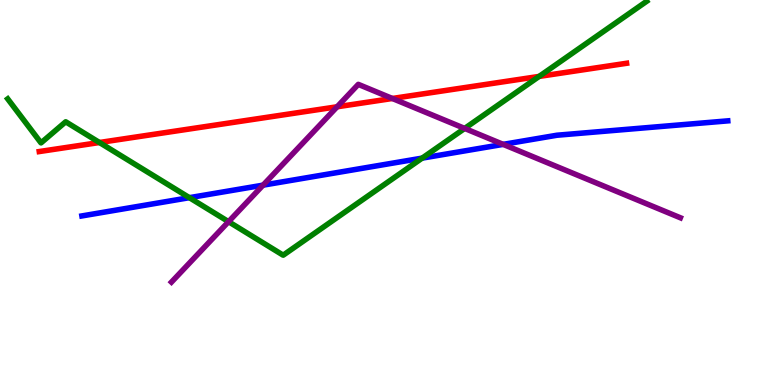[{'lines': ['blue', 'red'], 'intersections': []}, {'lines': ['green', 'red'], 'intersections': [{'x': 1.28, 'y': 6.3}, {'x': 6.96, 'y': 8.02}]}, {'lines': ['purple', 'red'], 'intersections': [{'x': 4.35, 'y': 7.23}, {'x': 5.06, 'y': 7.44}]}, {'lines': ['blue', 'green'], 'intersections': [{'x': 2.44, 'y': 4.87}, {'x': 5.45, 'y': 5.89}]}, {'lines': ['blue', 'purple'], 'intersections': [{'x': 3.39, 'y': 5.19}, {'x': 6.49, 'y': 6.25}]}, {'lines': ['green', 'purple'], 'intersections': [{'x': 2.95, 'y': 4.24}, {'x': 6.0, 'y': 6.66}]}]